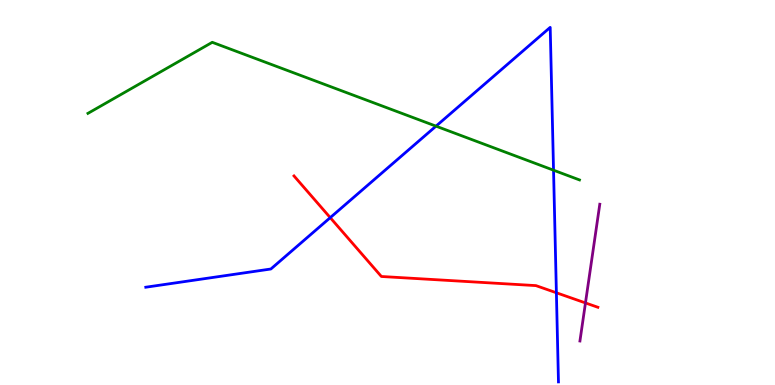[{'lines': ['blue', 'red'], 'intersections': [{'x': 4.26, 'y': 4.35}, {'x': 7.18, 'y': 2.4}]}, {'lines': ['green', 'red'], 'intersections': []}, {'lines': ['purple', 'red'], 'intersections': [{'x': 7.55, 'y': 2.13}]}, {'lines': ['blue', 'green'], 'intersections': [{'x': 5.63, 'y': 6.72}, {'x': 7.14, 'y': 5.58}]}, {'lines': ['blue', 'purple'], 'intersections': []}, {'lines': ['green', 'purple'], 'intersections': []}]